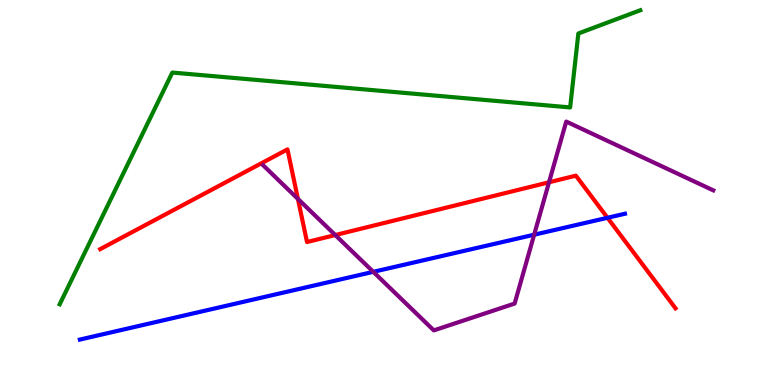[{'lines': ['blue', 'red'], 'intersections': [{'x': 7.84, 'y': 4.34}]}, {'lines': ['green', 'red'], 'intersections': []}, {'lines': ['purple', 'red'], 'intersections': [{'x': 3.84, 'y': 4.83}, {'x': 4.33, 'y': 3.89}, {'x': 7.08, 'y': 5.27}]}, {'lines': ['blue', 'green'], 'intersections': []}, {'lines': ['blue', 'purple'], 'intersections': [{'x': 4.82, 'y': 2.94}, {'x': 6.89, 'y': 3.9}]}, {'lines': ['green', 'purple'], 'intersections': []}]